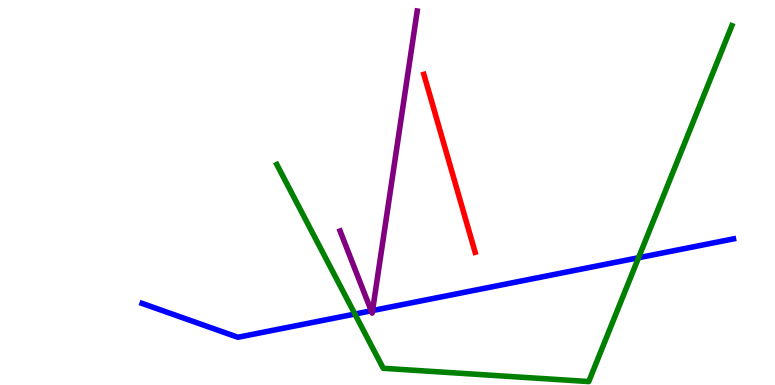[{'lines': ['blue', 'red'], 'intersections': []}, {'lines': ['green', 'red'], 'intersections': []}, {'lines': ['purple', 'red'], 'intersections': []}, {'lines': ['blue', 'green'], 'intersections': [{'x': 4.58, 'y': 1.84}, {'x': 8.24, 'y': 3.31}]}, {'lines': ['blue', 'purple'], 'intersections': [{'x': 4.79, 'y': 1.93}, {'x': 4.81, 'y': 1.93}]}, {'lines': ['green', 'purple'], 'intersections': []}]